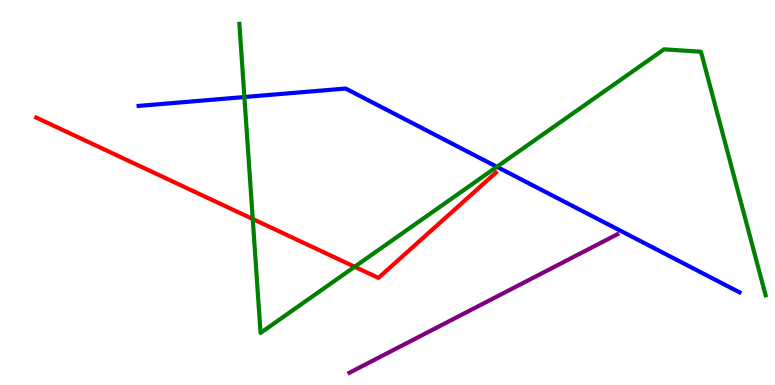[{'lines': ['blue', 'red'], 'intersections': []}, {'lines': ['green', 'red'], 'intersections': [{'x': 3.26, 'y': 4.31}, {'x': 4.58, 'y': 3.07}]}, {'lines': ['purple', 'red'], 'intersections': []}, {'lines': ['blue', 'green'], 'intersections': [{'x': 3.15, 'y': 7.48}, {'x': 6.41, 'y': 5.67}]}, {'lines': ['blue', 'purple'], 'intersections': []}, {'lines': ['green', 'purple'], 'intersections': []}]